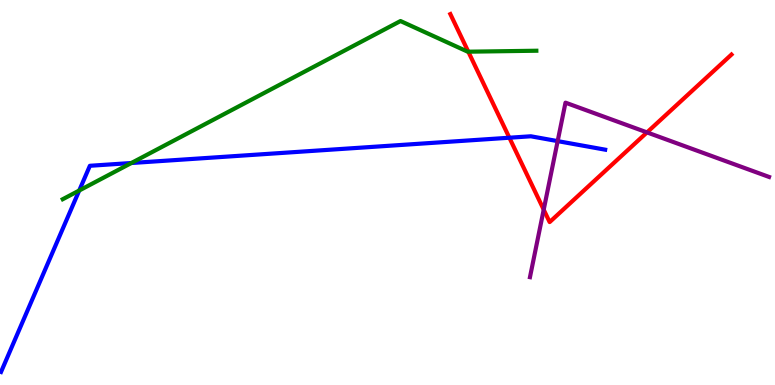[{'lines': ['blue', 'red'], 'intersections': [{'x': 6.57, 'y': 6.42}]}, {'lines': ['green', 'red'], 'intersections': [{'x': 6.04, 'y': 8.66}]}, {'lines': ['purple', 'red'], 'intersections': [{'x': 7.02, 'y': 4.55}, {'x': 8.35, 'y': 6.56}]}, {'lines': ['blue', 'green'], 'intersections': [{'x': 1.02, 'y': 5.05}, {'x': 1.7, 'y': 5.77}]}, {'lines': ['blue', 'purple'], 'intersections': [{'x': 7.2, 'y': 6.33}]}, {'lines': ['green', 'purple'], 'intersections': []}]